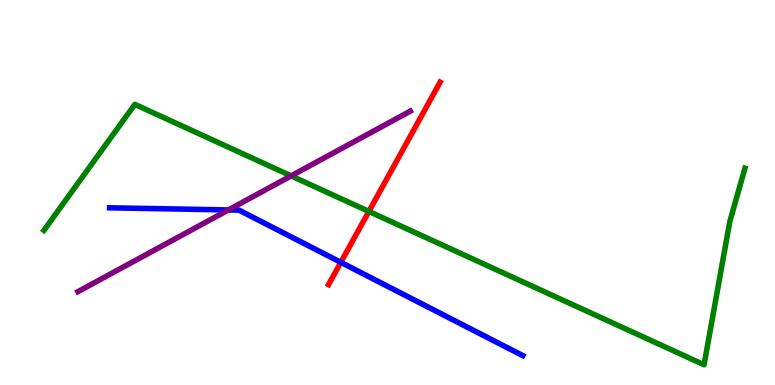[{'lines': ['blue', 'red'], 'intersections': [{'x': 4.4, 'y': 3.19}]}, {'lines': ['green', 'red'], 'intersections': [{'x': 4.76, 'y': 4.51}]}, {'lines': ['purple', 'red'], 'intersections': []}, {'lines': ['blue', 'green'], 'intersections': []}, {'lines': ['blue', 'purple'], 'intersections': [{'x': 2.95, 'y': 4.55}]}, {'lines': ['green', 'purple'], 'intersections': [{'x': 3.76, 'y': 5.43}]}]